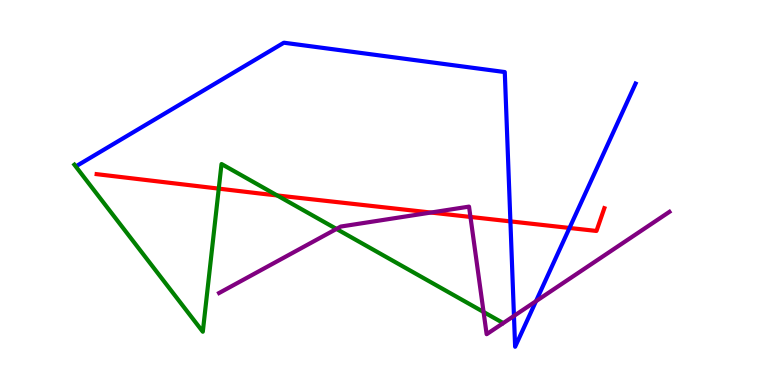[{'lines': ['blue', 'red'], 'intersections': [{'x': 6.59, 'y': 4.25}, {'x': 7.35, 'y': 4.08}]}, {'lines': ['green', 'red'], 'intersections': [{'x': 2.82, 'y': 5.1}, {'x': 3.58, 'y': 4.92}]}, {'lines': ['purple', 'red'], 'intersections': [{'x': 5.56, 'y': 4.48}, {'x': 6.07, 'y': 4.37}]}, {'lines': ['blue', 'green'], 'intersections': []}, {'lines': ['blue', 'purple'], 'intersections': [{'x': 6.63, 'y': 1.79}, {'x': 6.92, 'y': 2.18}]}, {'lines': ['green', 'purple'], 'intersections': [{'x': 4.34, 'y': 4.05}, {'x': 6.24, 'y': 1.9}]}]